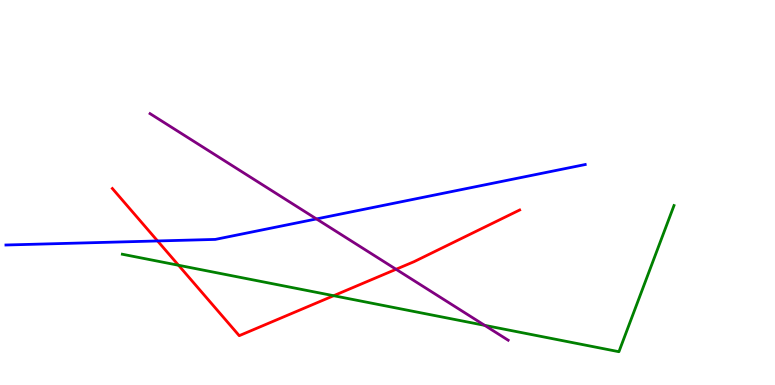[{'lines': ['blue', 'red'], 'intersections': [{'x': 2.03, 'y': 3.74}]}, {'lines': ['green', 'red'], 'intersections': [{'x': 2.3, 'y': 3.11}, {'x': 4.31, 'y': 2.32}]}, {'lines': ['purple', 'red'], 'intersections': [{'x': 5.11, 'y': 3.01}]}, {'lines': ['blue', 'green'], 'intersections': []}, {'lines': ['blue', 'purple'], 'intersections': [{'x': 4.08, 'y': 4.31}]}, {'lines': ['green', 'purple'], 'intersections': [{'x': 6.25, 'y': 1.55}]}]